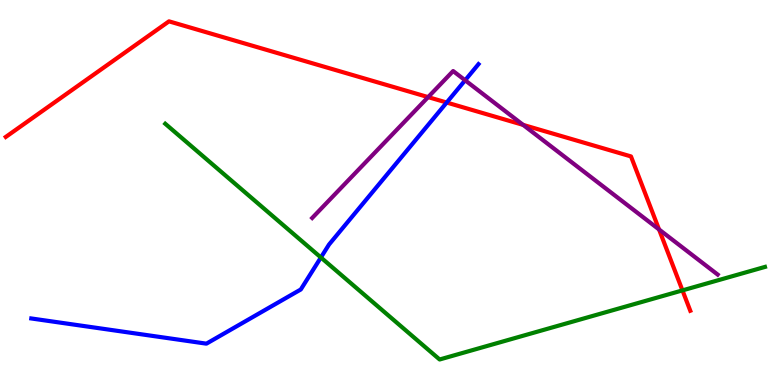[{'lines': ['blue', 'red'], 'intersections': [{'x': 5.76, 'y': 7.34}]}, {'lines': ['green', 'red'], 'intersections': [{'x': 8.81, 'y': 2.46}]}, {'lines': ['purple', 'red'], 'intersections': [{'x': 5.52, 'y': 7.48}, {'x': 6.75, 'y': 6.76}, {'x': 8.5, 'y': 4.04}]}, {'lines': ['blue', 'green'], 'intersections': [{'x': 4.14, 'y': 3.31}]}, {'lines': ['blue', 'purple'], 'intersections': [{'x': 6.0, 'y': 7.91}]}, {'lines': ['green', 'purple'], 'intersections': []}]